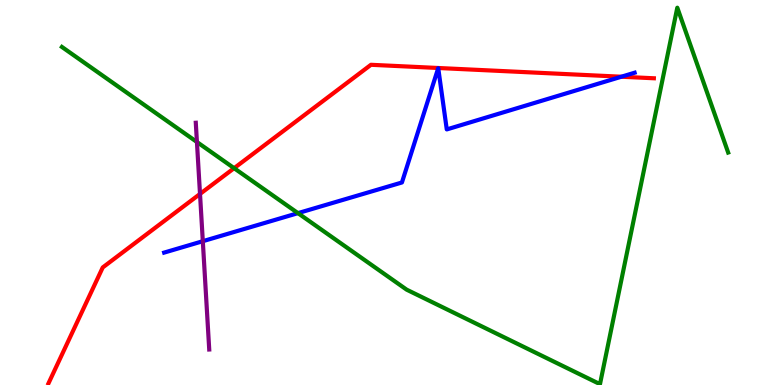[{'lines': ['blue', 'red'], 'intersections': [{'x': 8.02, 'y': 8.01}]}, {'lines': ['green', 'red'], 'intersections': [{'x': 3.02, 'y': 5.63}]}, {'lines': ['purple', 'red'], 'intersections': [{'x': 2.58, 'y': 4.96}]}, {'lines': ['blue', 'green'], 'intersections': [{'x': 3.84, 'y': 4.46}]}, {'lines': ['blue', 'purple'], 'intersections': [{'x': 2.62, 'y': 3.74}]}, {'lines': ['green', 'purple'], 'intersections': [{'x': 2.54, 'y': 6.31}]}]